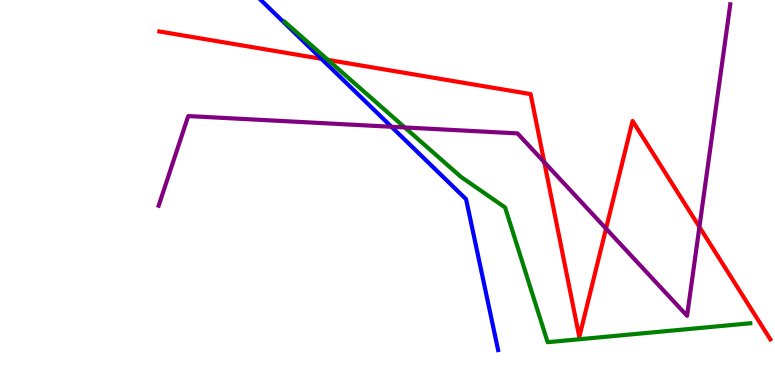[{'lines': ['blue', 'red'], 'intersections': [{'x': 4.15, 'y': 8.47}]}, {'lines': ['green', 'red'], 'intersections': [{'x': 4.23, 'y': 8.44}]}, {'lines': ['purple', 'red'], 'intersections': [{'x': 7.02, 'y': 5.79}, {'x': 7.82, 'y': 4.06}, {'x': 9.02, 'y': 4.11}]}, {'lines': ['blue', 'green'], 'intersections': []}, {'lines': ['blue', 'purple'], 'intersections': [{'x': 5.05, 'y': 6.71}]}, {'lines': ['green', 'purple'], 'intersections': [{'x': 5.22, 'y': 6.69}]}]